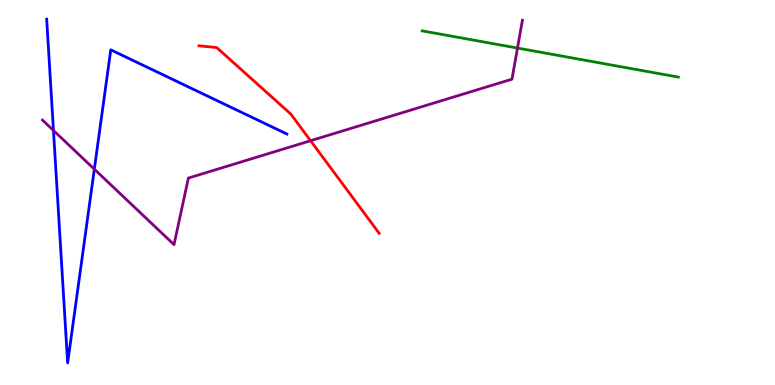[{'lines': ['blue', 'red'], 'intersections': []}, {'lines': ['green', 'red'], 'intersections': []}, {'lines': ['purple', 'red'], 'intersections': [{'x': 4.01, 'y': 6.34}]}, {'lines': ['blue', 'green'], 'intersections': []}, {'lines': ['blue', 'purple'], 'intersections': [{'x': 0.69, 'y': 6.61}, {'x': 1.22, 'y': 5.61}]}, {'lines': ['green', 'purple'], 'intersections': [{'x': 6.68, 'y': 8.75}]}]